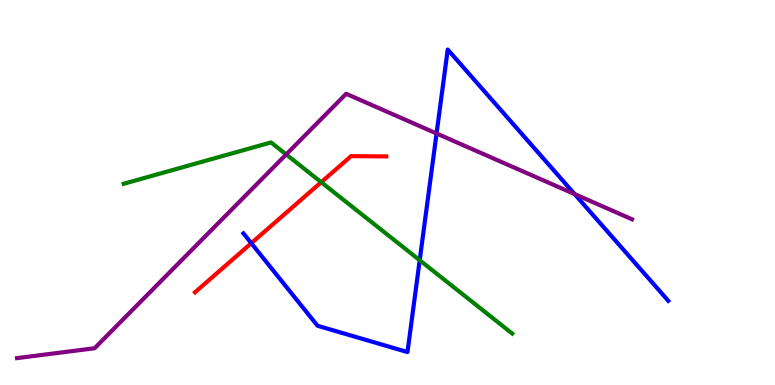[{'lines': ['blue', 'red'], 'intersections': [{'x': 3.24, 'y': 3.68}]}, {'lines': ['green', 'red'], 'intersections': [{'x': 4.14, 'y': 5.27}]}, {'lines': ['purple', 'red'], 'intersections': []}, {'lines': ['blue', 'green'], 'intersections': [{'x': 5.42, 'y': 3.24}]}, {'lines': ['blue', 'purple'], 'intersections': [{'x': 5.63, 'y': 6.53}, {'x': 7.41, 'y': 4.96}]}, {'lines': ['green', 'purple'], 'intersections': [{'x': 3.69, 'y': 5.99}]}]